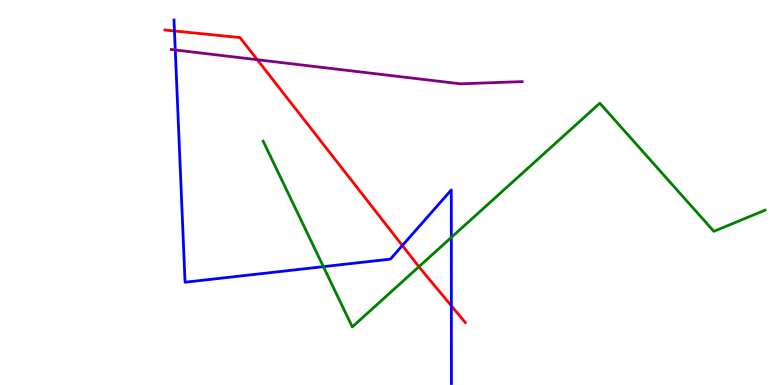[{'lines': ['blue', 'red'], 'intersections': [{'x': 2.25, 'y': 9.2}, {'x': 5.19, 'y': 3.62}, {'x': 5.82, 'y': 2.06}]}, {'lines': ['green', 'red'], 'intersections': [{'x': 5.41, 'y': 3.07}]}, {'lines': ['purple', 'red'], 'intersections': [{'x': 3.32, 'y': 8.45}]}, {'lines': ['blue', 'green'], 'intersections': [{'x': 4.17, 'y': 3.07}, {'x': 5.82, 'y': 3.83}]}, {'lines': ['blue', 'purple'], 'intersections': [{'x': 2.26, 'y': 8.7}]}, {'lines': ['green', 'purple'], 'intersections': []}]